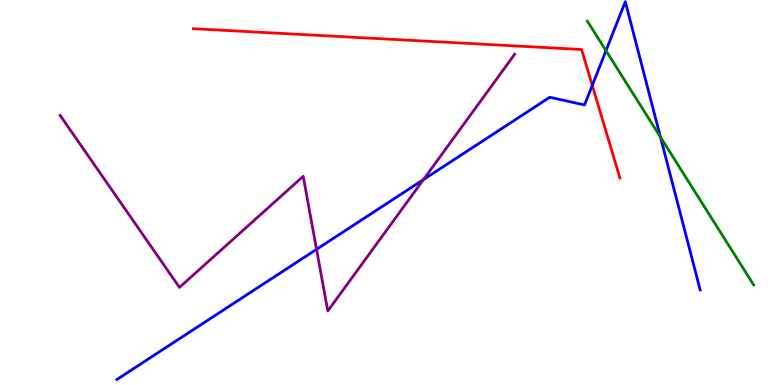[{'lines': ['blue', 'red'], 'intersections': [{'x': 7.64, 'y': 7.78}]}, {'lines': ['green', 'red'], 'intersections': []}, {'lines': ['purple', 'red'], 'intersections': []}, {'lines': ['blue', 'green'], 'intersections': [{'x': 7.82, 'y': 8.68}, {'x': 8.52, 'y': 6.44}]}, {'lines': ['blue', 'purple'], 'intersections': [{'x': 4.08, 'y': 3.52}, {'x': 5.46, 'y': 5.33}]}, {'lines': ['green', 'purple'], 'intersections': []}]